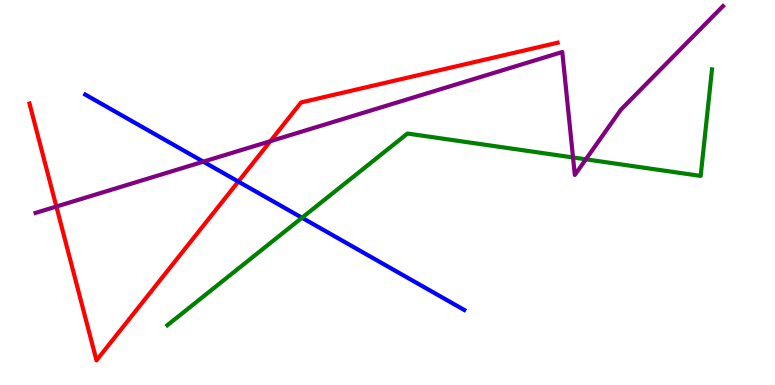[{'lines': ['blue', 'red'], 'intersections': [{'x': 3.08, 'y': 5.28}]}, {'lines': ['green', 'red'], 'intersections': []}, {'lines': ['purple', 'red'], 'intersections': [{'x': 0.727, 'y': 4.64}, {'x': 3.49, 'y': 6.33}]}, {'lines': ['blue', 'green'], 'intersections': [{'x': 3.9, 'y': 4.34}]}, {'lines': ['blue', 'purple'], 'intersections': [{'x': 2.62, 'y': 5.8}]}, {'lines': ['green', 'purple'], 'intersections': [{'x': 7.39, 'y': 5.91}, {'x': 7.56, 'y': 5.86}]}]